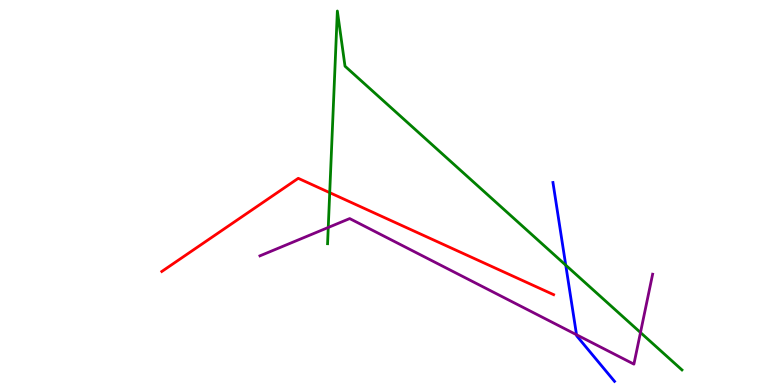[{'lines': ['blue', 'red'], 'intersections': []}, {'lines': ['green', 'red'], 'intersections': [{'x': 4.25, 'y': 5.0}]}, {'lines': ['purple', 'red'], 'intersections': []}, {'lines': ['blue', 'green'], 'intersections': [{'x': 7.3, 'y': 3.11}]}, {'lines': ['blue', 'purple'], 'intersections': [{'x': 7.44, 'y': 1.31}]}, {'lines': ['green', 'purple'], 'intersections': [{'x': 4.24, 'y': 4.09}, {'x': 8.26, 'y': 1.36}]}]